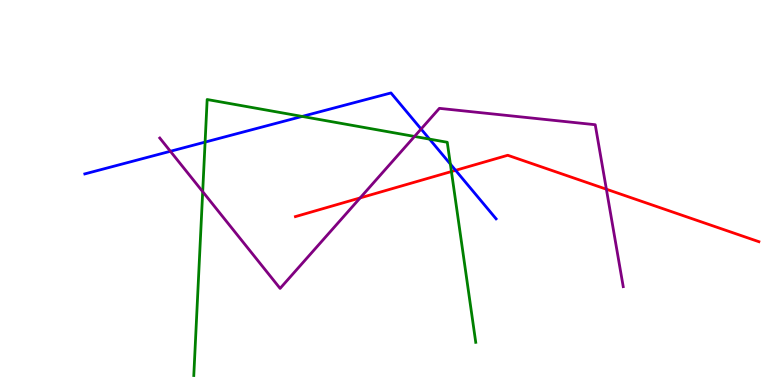[{'lines': ['blue', 'red'], 'intersections': [{'x': 5.88, 'y': 5.58}]}, {'lines': ['green', 'red'], 'intersections': [{'x': 5.82, 'y': 5.54}]}, {'lines': ['purple', 'red'], 'intersections': [{'x': 4.65, 'y': 4.86}, {'x': 7.82, 'y': 5.09}]}, {'lines': ['blue', 'green'], 'intersections': [{'x': 2.65, 'y': 6.31}, {'x': 3.9, 'y': 6.98}, {'x': 5.54, 'y': 6.39}, {'x': 5.81, 'y': 5.74}]}, {'lines': ['blue', 'purple'], 'intersections': [{'x': 2.2, 'y': 6.07}, {'x': 5.43, 'y': 6.65}]}, {'lines': ['green', 'purple'], 'intersections': [{'x': 2.62, 'y': 5.02}, {'x': 5.35, 'y': 6.46}]}]